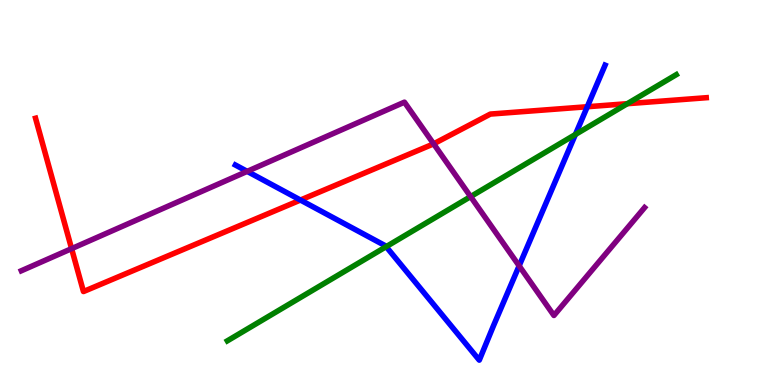[{'lines': ['blue', 'red'], 'intersections': [{'x': 3.88, 'y': 4.8}, {'x': 7.58, 'y': 7.23}]}, {'lines': ['green', 'red'], 'intersections': [{'x': 8.09, 'y': 7.31}]}, {'lines': ['purple', 'red'], 'intersections': [{'x': 0.924, 'y': 3.54}, {'x': 5.6, 'y': 6.26}]}, {'lines': ['blue', 'green'], 'intersections': [{'x': 4.98, 'y': 3.59}, {'x': 7.42, 'y': 6.51}]}, {'lines': ['blue', 'purple'], 'intersections': [{'x': 3.19, 'y': 5.55}, {'x': 6.7, 'y': 3.09}]}, {'lines': ['green', 'purple'], 'intersections': [{'x': 6.07, 'y': 4.89}]}]